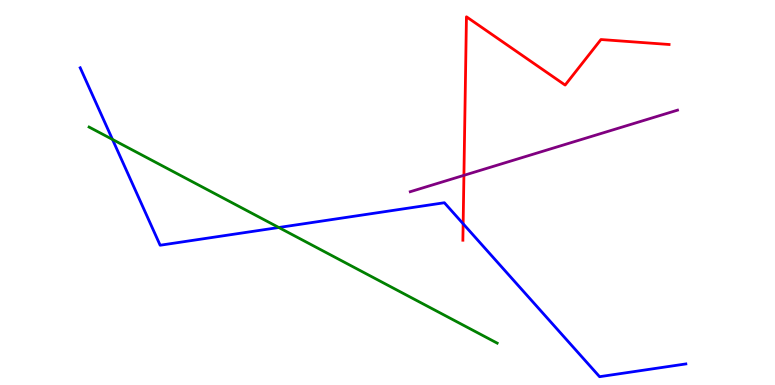[{'lines': ['blue', 'red'], 'intersections': [{'x': 5.98, 'y': 4.19}]}, {'lines': ['green', 'red'], 'intersections': []}, {'lines': ['purple', 'red'], 'intersections': [{'x': 5.99, 'y': 5.45}]}, {'lines': ['blue', 'green'], 'intersections': [{'x': 1.45, 'y': 6.38}, {'x': 3.6, 'y': 4.09}]}, {'lines': ['blue', 'purple'], 'intersections': []}, {'lines': ['green', 'purple'], 'intersections': []}]